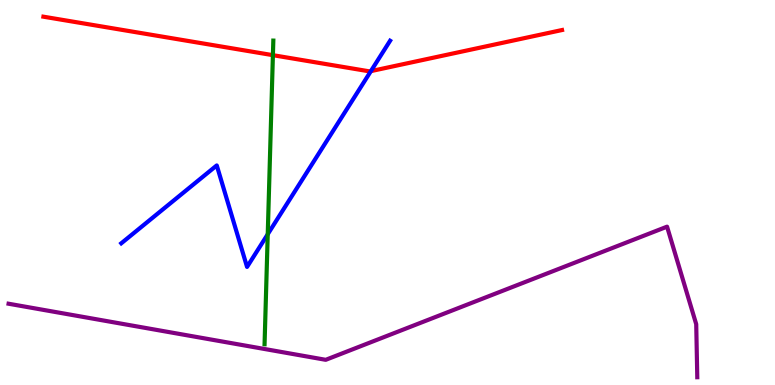[{'lines': ['blue', 'red'], 'intersections': [{'x': 4.79, 'y': 8.15}]}, {'lines': ['green', 'red'], 'intersections': [{'x': 3.52, 'y': 8.57}]}, {'lines': ['purple', 'red'], 'intersections': []}, {'lines': ['blue', 'green'], 'intersections': [{'x': 3.45, 'y': 3.92}]}, {'lines': ['blue', 'purple'], 'intersections': []}, {'lines': ['green', 'purple'], 'intersections': []}]